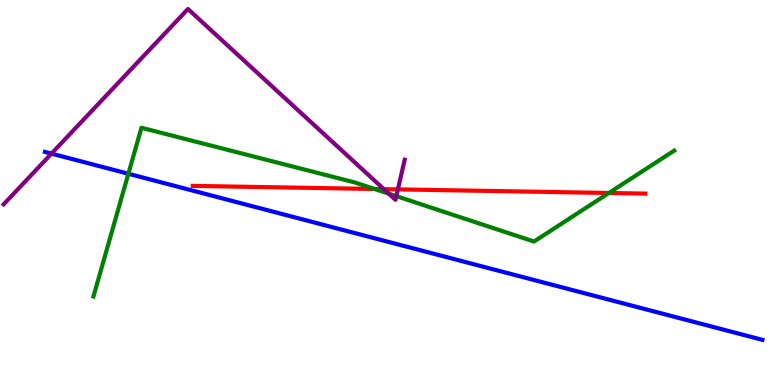[{'lines': ['blue', 'red'], 'intersections': []}, {'lines': ['green', 'red'], 'intersections': [{'x': 4.83, 'y': 5.09}, {'x': 7.86, 'y': 4.99}]}, {'lines': ['purple', 'red'], 'intersections': [{'x': 4.95, 'y': 5.09}, {'x': 5.13, 'y': 5.08}]}, {'lines': ['blue', 'green'], 'intersections': [{'x': 1.66, 'y': 5.49}]}, {'lines': ['blue', 'purple'], 'intersections': [{'x': 0.664, 'y': 6.01}]}, {'lines': ['green', 'purple'], 'intersections': [{'x': 5.02, 'y': 4.97}, {'x': 5.11, 'y': 4.91}]}]